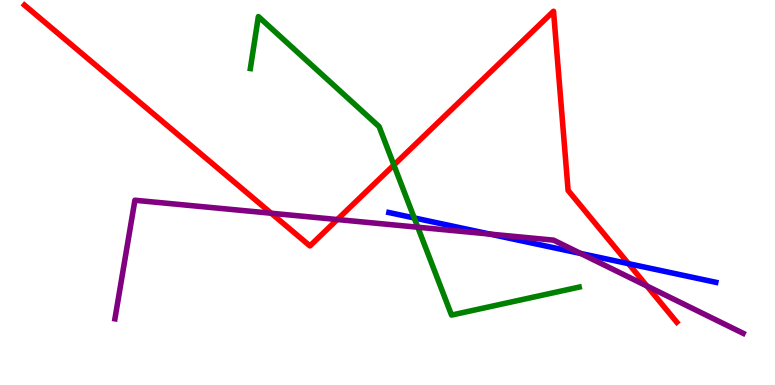[{'lines': ['blue', 'red'], 'intersections': [{'x': 8.11, 'y': 3.15}]}, {'lines': ['green', 'red'], 'intersections': [{'x': 5.08, 'y': 5.71}]}, {'lines': ['purple', 'red'], 'intersections': [{'x': 3.5, 'y': 4.46}, {'x': 4.35, 'y': 4.3}, {'x': 8.35, 'y': 2.57}]}, {'lines': ['blue', 'green'], 'intersections': [{'x': 5.34, 'y': 4.34}]}, {'lines': ['blue', 'purple'], 'intersections': [{'x': 6.32, 'y': 3.92}, {'x': 7.49, 'y': 3.42}]}, {'lines': ['green', 'purple'], 'intersections': [{'x': 5.39, 'y': 4.1}]}]